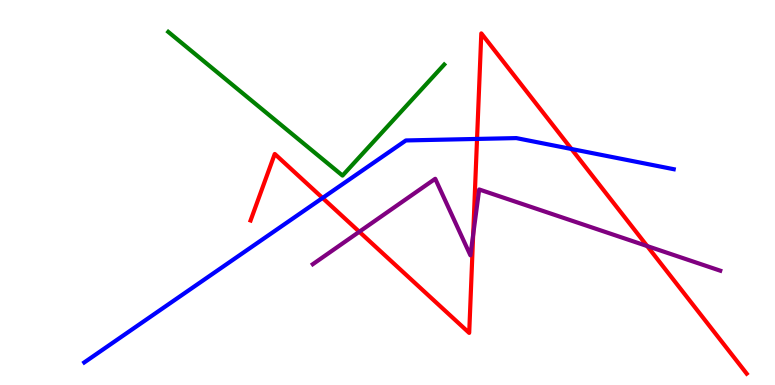[{'lines': ['blue', 'red'], 'intersections': [{'x': 4.16, 'y': 4.86}, {'x': 6.16, 'y': 6.39}, {'x': 7.37, 'y': 6.13}]}, {'lines': ['green', 'red'], 'intersections': []}, {'lines': ['purple', 'red'], 'intersections': [{'x': 4.64, 'y': 3.98}, {'x': 6.11, 'y': 3.91}, {'x': 8.35, 'y': 3.61}]}, {'lines': ['blue', 'green'], 'intersections': []}, {'lines': ['blue', 'purple'], 'intersections': []}, {'lines': ['green', 'purple'], 'intersections': []}]